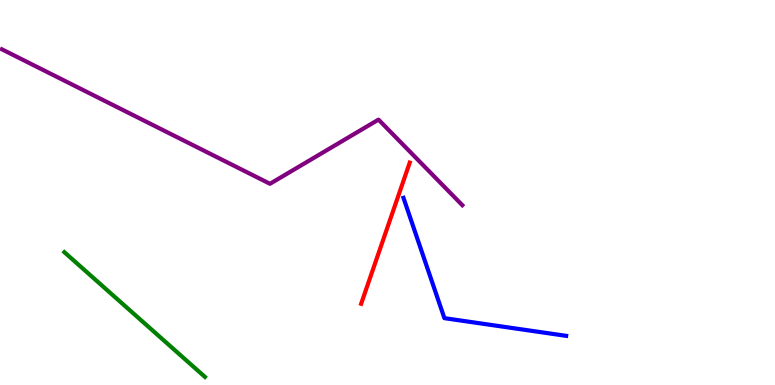[{'lines': ['blue', 'red'], 'intersections': []}, {'lines': ['green', 'red'], 'intersections': []}, {'lines': ['purple', 'red'], 'intersections': []}, {'lines': ['blue', 'green'], 'intersections': []}, {'lines': ['blue', 'purple'], 'intersections': []}, {'lines': ['green', 'purple'], 'intersections': []}]